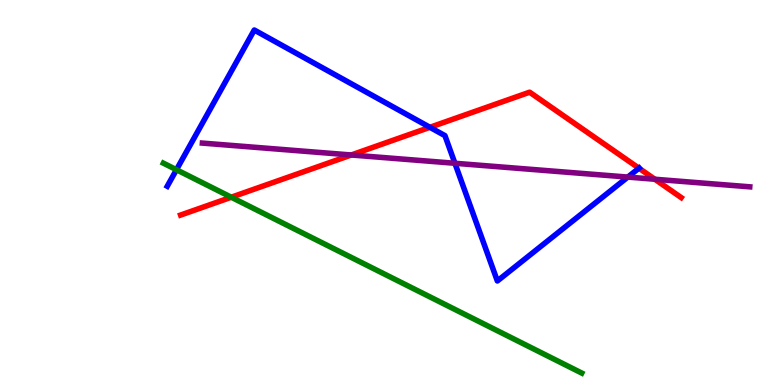[{'lines': ['blue', 'red'], 'intersections': [{'x': 5.55, 'y': 6.69}, {'x': 8.24, 'y': 5.63}]}, {'lines': ['green', 'red'], 'intersections': [{'x': 2.98, 'y': 4.88}]}, {'lines': ['purple', 'red'], 'intersections': [{'x': 4.53, 'y': 5.97}, {'x': 8.45, 'y': 5.34}]}, {'lines': ['blue', 'green'], 'intersections': [{'x': 2.28, 'y': 5.59}]}, {'lines': ['blue', 'purple'], 'intersections': [{'x': 5.87, 'y': 5.76}, {'x': 8.1, 'y': 5.4}]}, {'lines': ['green', 'purple'], 'intersections': []}]